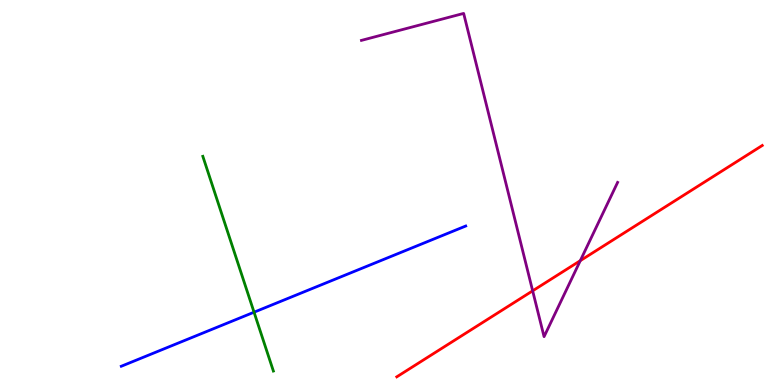[{'lines': ['blue', 'red'], 'intersections': []}, {'lines': ['green', 'red'], 'intersections': []}, {'lines': ['purple', 'red'], 'intersections': [{'x': 6.87, 'y': 2.45}, {'x': 7.49, 'y': 3.23}]}, {'lines': ['blue', 'green'], 'intersections': [{'x': 3.28, 'y': 1.89}]}, {'lines': ['blue', 'purple'], 'intersections': []}, {'lines': ['green', 'purple'], 'intersections': []}]